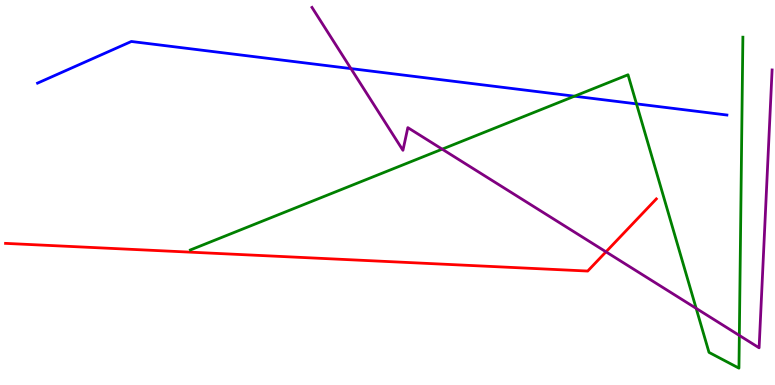[{'lines': ['blue', 'red'], 'intersections': []}, {'lines': ['green', 'red'], 'intersections': []}, {'lines': ['purple', 'red'], 'intersections': [{'x': 7.82, 'y': 3.46}]}, {'lines': ['blue', 'green'], 'intersections': [{'x': 7.41, 'y': 7.5}, {'x': 8.21, 'y': 7.3}]}, {'lines': ['blue', 'purple'], 'intersections': [{'x': 4.53, 'y': 8.22}]}, {'lines': ['green', 'purple'], 'intersections': [{'x': 5.71, 'y': 6.13}, {'x': 8.98, 'y': 1.99}, {'x': 9.54, 'y': 1.29}]}]